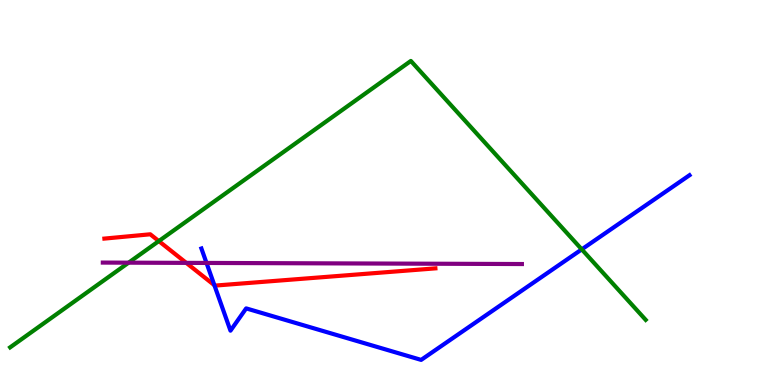[{'lines': ['blue', 'red'], 'intersections': [{'x': 2.77, 'y': 2.59}]}, {'lines': ['green', 'red'], 'intersections': [{'x': 2.05, 'y': 3.74}]}, {'lines': ['purple', 'red'], 'intersections': [{'x': 2.4, 'y': 3.17}]}, {'lines': ['blue', 'green'], 'intersections': [{'x': 7.51, 'y': 3.52}]}, {'lines': ['blue', 'purple'], 'intersections': [{'x': 2.66, 'y': 3.17}]}, {'lines': ['green', 'purple'], 'intersections': [{'x': 1.66, 'y': 3.18}]}]